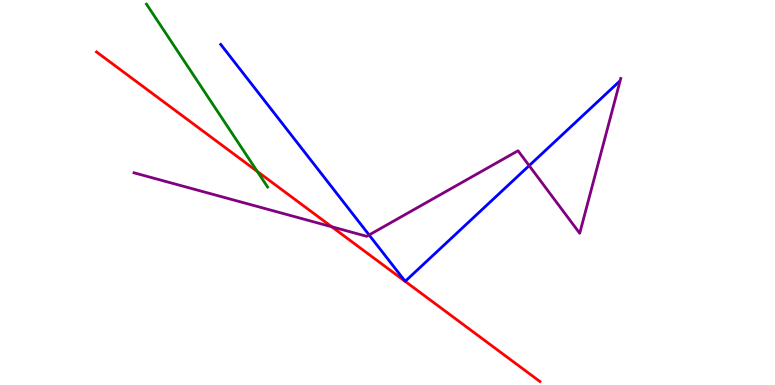[{'lines': ['blue', 'red'], 'intersections': []}, {'lines': ['green', 'red'], 'intersections': [{'x': 3.32, 'y': 5.55}]}, {'lines': ['purple', 'red'], 'intersections': [{'x': 4.28, 'y': 4.11}]}, {'lines': ['blue', 'green'], 'intersections': []}, {'lines': ['blue', 'purple'], 'intersections': [{'x': 4.76, 'y': 3.9}, {'x': 6.83, 'y': 5.7}]}, {'lines': ['green', 'purple'], 'intersections': []}]